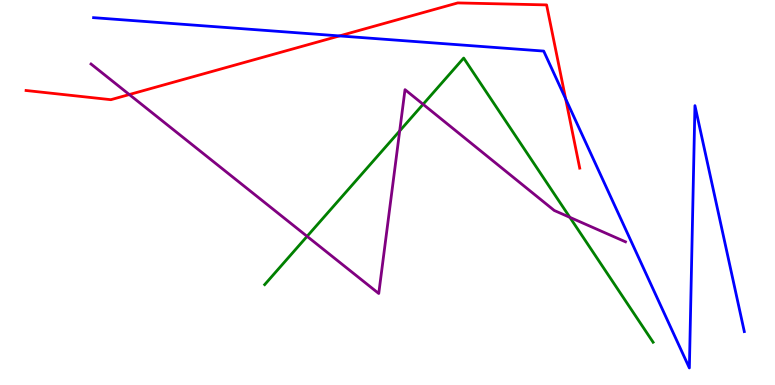[{'lines': ['blue', 'red'], 'intersections': [{'x': 4.38, 'y': 9.07}, {'x': 7.3, 'y': 7.43}]}, {'lines': ['green', 'red'], 'intersections': []}, {'lines': ['purple', 'red'], 'intersections': [{'x': 1.67, 'y': 7.54}]}, {'lines': ['blue', 'green'], 'intersections': []}, {'lines': ['blue', 'purple'], 'intersections': []}, {'lines': ['green', 'purple'], 'intersections': [{'x': 3.96, 'y': 3.86}, {'x': 5.16, 'y': 6.6}, {'x': 5.46, 'y': 7.29}, {'x': 7.35, 'y': 4.35}]}]